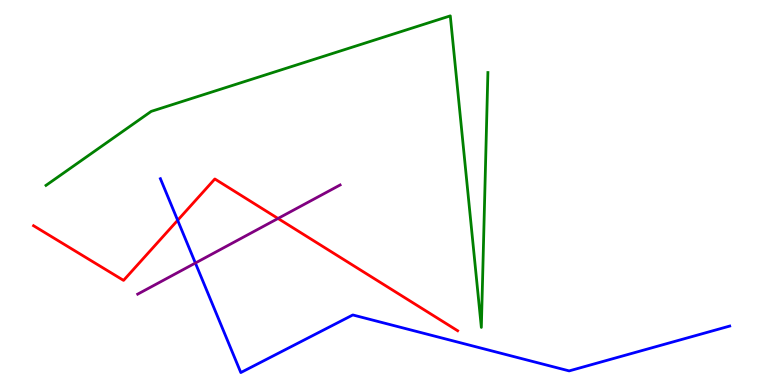[{'lines': ['blue', 'red'], 'intersections': [{'x': 2.29, 'y': 4.28}]}, {'lines': ['green', 'red'], 'intersections': []}, {'lines': ['purple', 'red'], 'intersections': [{'x': 3.59, 'y': 4.33}]}, {'lines': ['blue', 'green'], 'intersections': []}, {'lines': ['blue', 'purple'], 'intersections': [{'x': 2.52, 'y': 3.17}]}, {'lines': ['green', 'purple'], 'intersections': []}]